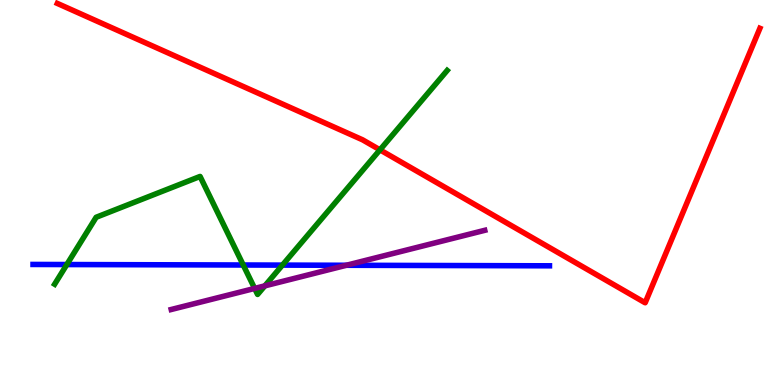[{'lines': ['blue', 'red'], 'intersections': []}, {'lines': ['green', 'red'], 'intersections': [{'x': 4.9, 'y': 6.11}]}, {'lines': ['purple', 'red'], 'intersections': []}, {'lines': ['blue', 'green'], 'intersections': [{'x': 0.862, 'y': 3.13}, {'x': 3.14, 'y': 3.12}, {'x': 3.64, 'y': 3.11}]}, {'lines': ['blue', 'purple'], 'intersections': [{'x': 4.47, 'y': 3.11}]}, {'lines': ['green', 'purple'], 'intersections': [{'x': 3.29, 'y': 2.51}, {'x': 3.42, 'y': 2.58}]}]